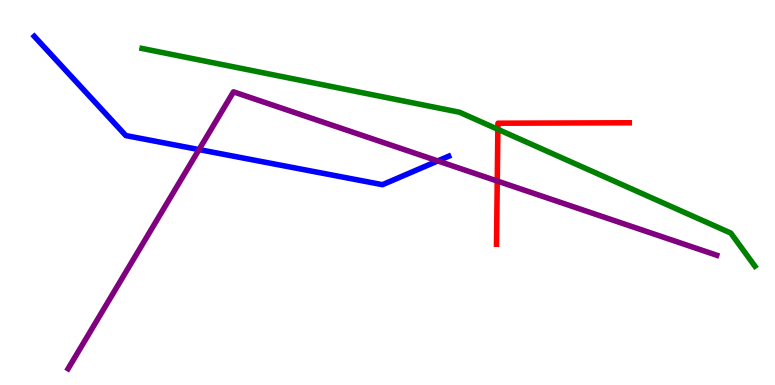[{'lines': ['blue', 'red'], 'intersections': []}, {'lines': ['green', 'red'], 'intersections': [{'x': 6.42, 'y': 6.64}]}, {'lines': ['purple', 'red'], 'intersections': [{'x': 6.42, 'y': 5.3}]}, {'lines': ['blue', 'green'], 'intersections': []}, {'lines': ['blue', 'purple'], 'intersections': [{'x': 2.57, 'y': 6.11}, {'x': 5.65, 'y': 5.82}]}, {'lines': ['green', 'purple'], 'intersections': []}]